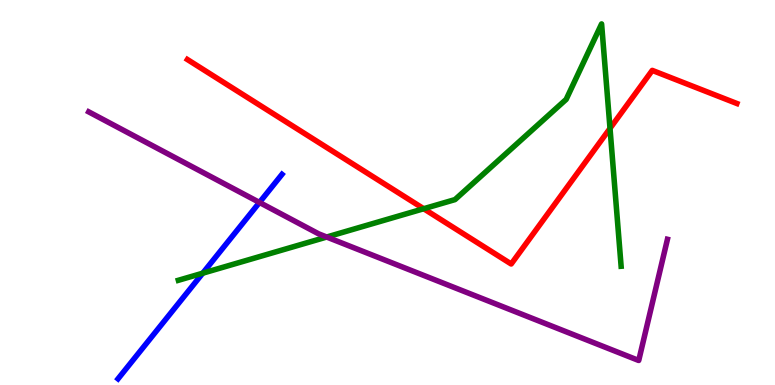[{'lines': ['blue', 'red'], 'intersections': []}, {'lines': ['green', 'red'], 'intersections': [{'x': 5.47, 'y': 4.58}, {'x': 7.87, 'y': 6.67}]}, {'lines': ['purple', 'red'], 'intersections': []}, {'lines': ['blue', 'green'], 'intersections': [{'x': 2.62, 'y': 2.9}]}, {'lines': ['blue', 'purple'], 'intersections': [{'x': 3.35, 'y': 4.74}]}, {'lines': ['green', 'purple'], 'intersections': [{'x': 4.22, 'y': 3.84}]}]